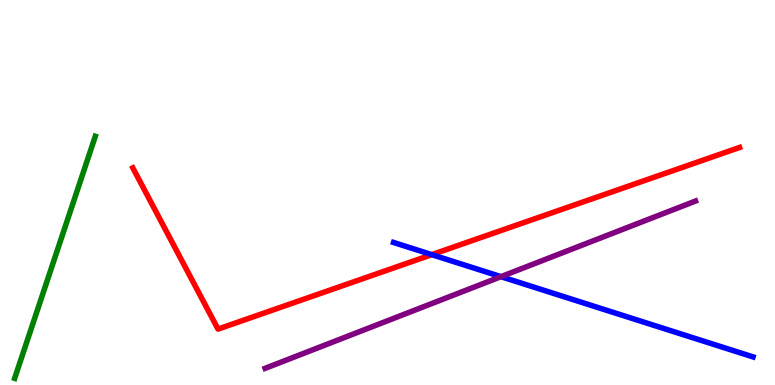[{'lines': ['blue', 'red'], 'intersections': [{'x': 5.57, 'y': 3.39}]}, {'lines': ['green', 'red'], 'intersections': []}, {'lines': ['purple', 'red'], 'intersections': []}, {'lines': ['blue', 'green'], 'intersections': []}, {'lines': ['blue', 'purple'], 'intersections': [{'x': 6.46, 'y': 2.81}]}, {'lines': ['green', 'purple'], 'intersections': []}]